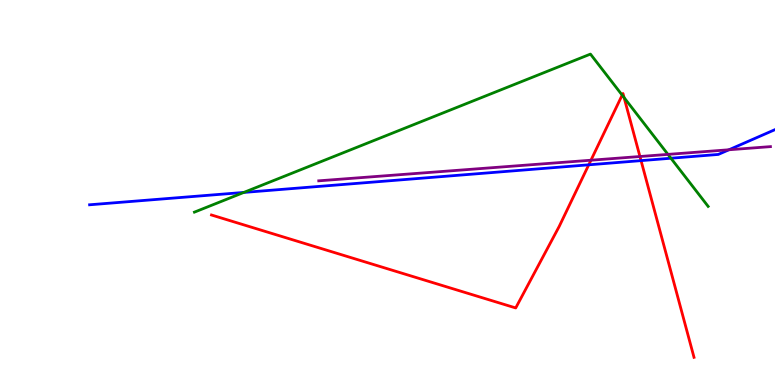[{'lines': ['blue', 'red'], 'intersections': [{'x': 7.6, 'y': 5.72}, {'x': 8.27, 'y': 5.83}]}, {'lines': ['green', 'red'], 'intersections': [{'x': 8.03, 'y': 7.53}, {'x': 8.05, 'y': 7.46}]}, {'lines': ['purple', 'red'], 'intersections': [{'x': 7.63, 'y': 5.84}, {'x': 8.26, 'y': 5.93}]}, {'lines': ['blue', 'green'], 'intersections': [{'x': 3.15, 'y': 5.0}, {'x': 8.66, 'y': 5.89}]}, {'lines': ['blue', 'purple'], 'intersections': [{'x': 9.41, 'y': 6.11}]}, {'lines': ['green', 'purple'], 'intersections': [{'x': 8.62, 'y': 5.99}]}]